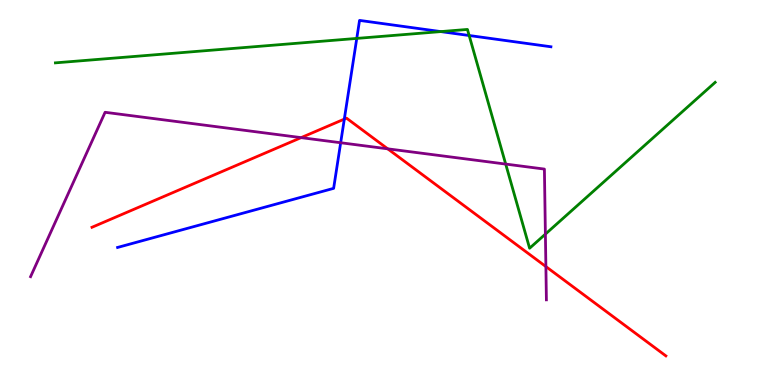[{'lines': ['blue', 'red'], 'intersections': [{'x': 4.44, 'y': 6.91}]}, {'lines': ['green', 'red'], 'intersections': []}, {'lines': ['purple', 'red'], 'intersections': [{'x': 3.89, 'y': 6.43}, {'x': 5.0, 'y': 6.13}, {'x': 7.04, 'y': 3.08}]}, {'lines': ['blue', 'green'], 'intersections': [{'x': 4.6, 'y': 9.0}, {'x': 5.69, 'y': 9.18}, {'x': 6.05, 'y': 9.08}]}, {'lines': ['blue', 'purple'], 'intersections': [{'x': 4.4, 'y': 6.29}]}, {'lines': ['green', 'purple'], 'intersections': [{'x': 6.53, 'y': 5.74}, {'x': 7.04, 'y': 3.92}]}]